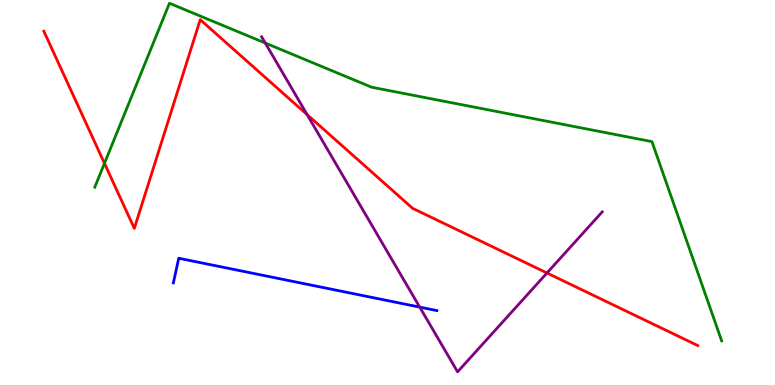[{'lines': ['blue', 'red'], 'intersections': []}, {'lines': ['green', 'red'], 'intersections': [{'x': 1.35, 'y': 5.76}]}, {'lines': ['purple', 'red'], 'intersections': [{'x': 3.96, 'y': 7.02}, {'x': 7.06, 'y': 2.91}]}, {'lines': ['blue', 'green'], 'intersections': []}, {'lines': ['blue', 'purple'], 'intersections': [{'x': 5.42, 'y': 2.02}]}, {'lines': ['green', 'purple'], 'intersections': [{'x': 3.42, 'y': 8.88}]}]